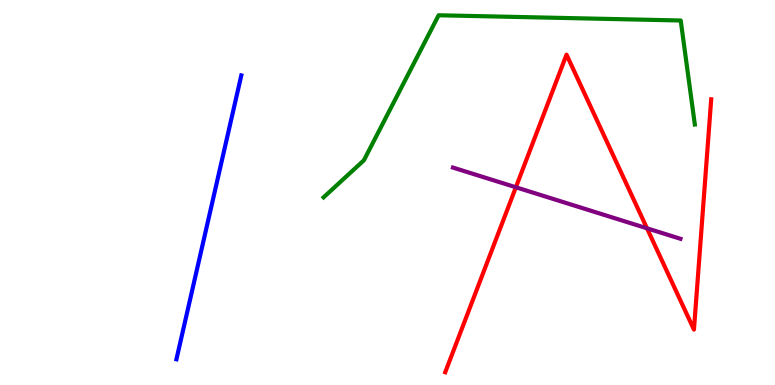[{'lines': ['blue', 'red'], 'intersections': []}, {'lines': ['green', 'red'], 'intersections': []}, {'lines': ['purple', 'red'], 'intersections': [{'x': 6.66, 'y': 5.14}, {'x': 8.35, 'y': 4.07}]}, {'lines': ['blue', 'green'], 'intersections': []}, {'lines': ['blue', 'purple'], 'intersections': []}, {'lines': ['green', 'purple'], 'intersections': []}]